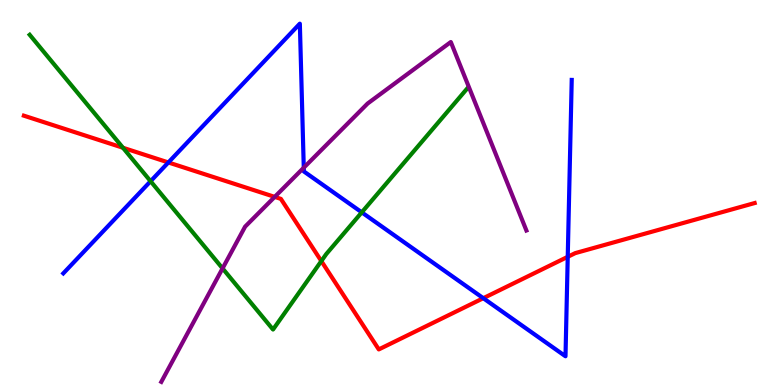[{'lines': ['blue', 'red'], 'intersections': [{'x': 2.17, 'y': 5.78}, {'x': 6.24, 'y': 2.25}, {'x': 7.33, 'y': 3.33}]}, {'lines': ['green', 'red'], 'intersections': [{'x': 1.59, 'y': 6.16}, {'x': 4.15, 'y': 3.22}]}, {'lines': ['purple', 'red'], 'intersections': [{'x': 3.54, 'y': 4.89}]}, {'lines': ['blue', 'green'], 'intersections': [{'x': 1.94, 'y': 5.29}, {'x': 4.67, 'y': 4.48}]}, {'lines': ['blue', 'purple'], 'intersections': [{'x': 3.92, 'y': 5.64}]}, {'lines': ['green', 'purple'], 'intersections': [{'x': 2.87, 'y': 3.03}]}]